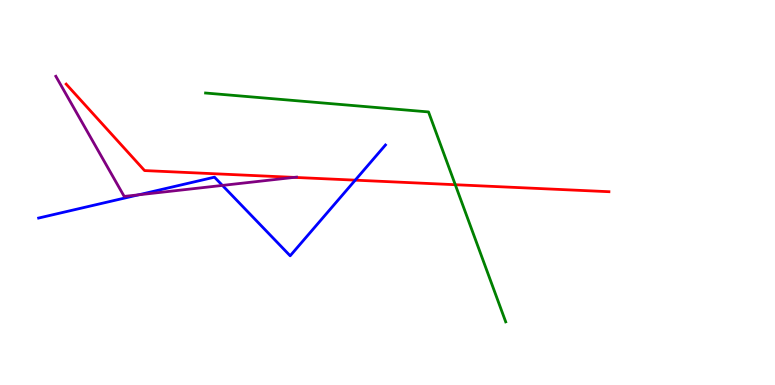[{'lines': ['blue', 'red'], 'intersections': [{'x': 4.58, 'y': 5.32}]}, {'lines': ['green', 'red'], 'intersections': [{'x': 5.87, 'y': 5.2}]}, {'lines': ['purple', 'red'], 'intersections': [{'x': 3.79, 'y': 5.39}]}, {'lines': ['blue', 'green'], 'intersections': []}, {'lines': ['blue', 'purple'], 'intersections': [{'x': 1.79, 'y': 4.94}, {'x': 2.87, 'y': 5.18}]}, {'lines': ['green', 'purple'], 'intersections': []}]